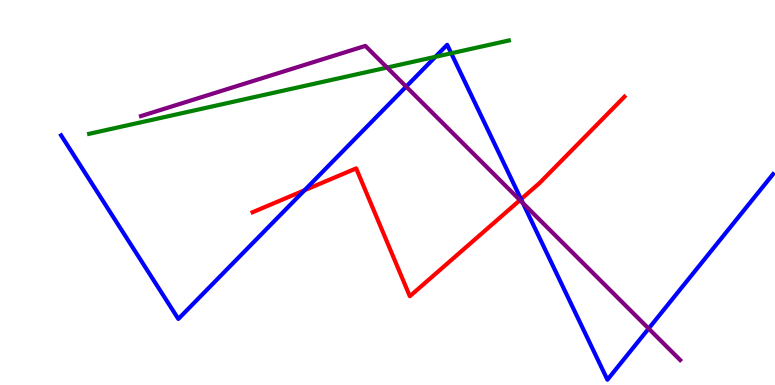[{'lines': ['blue', 'red'], 'intersections': [{'x': 3.93, 'y': 5.06}, {'x': 6.72, 'y': 4.83}]}, {'lines': ['green', 'red'], 'intersections': []}, {'lines': ['purple', 'red'], 'intersections': [{'x': 6.71, 'y': 4.8}]}, {'lines': ['blue', 'green'], 'intersections': [{'x': 5.62, 'y': 8.52}, {'x': 5.82, 'y': 8.62}]}, {'lines': ['blue', 'purple'], 'intersections': [{'x': 5.24, 'y': 7.75}, {'x': 6.75, 'y': 4.72}, {'x': 8.37, 'y': 1.47}]}, {'lines': ['green', 'purple'], 'intersections': [{'x': 4.99, 'y': 8.25}]}]